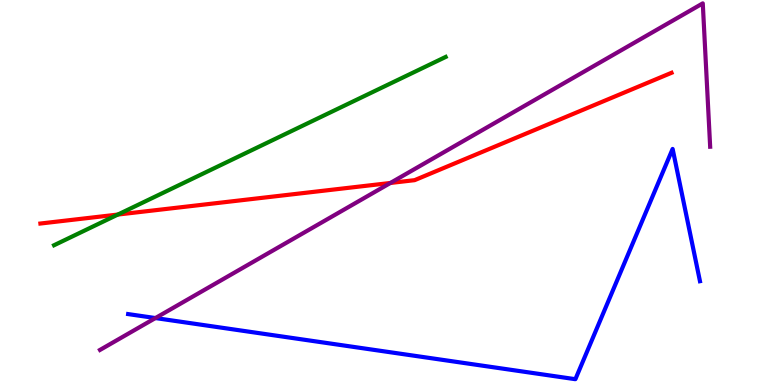[{'lines': ['blue', 'red'], 'intersections': []}, {'lines': ['green', 'red'], 'intersections': [{'x': 1.52, 'y': 4.43}]}, {'lines': ['purple', 'red'], 'intersections': [{'x': 5.04, 'y': 5.25}]}, {'lines': ['blue', 'green'], 'intersections': []}, {'lines': ['blue', 'purple'], 'intersections': [{'x': 2.01, 'y': 1.74}]}, {'lines': ['green', 'purple'], 'intersections': []}]